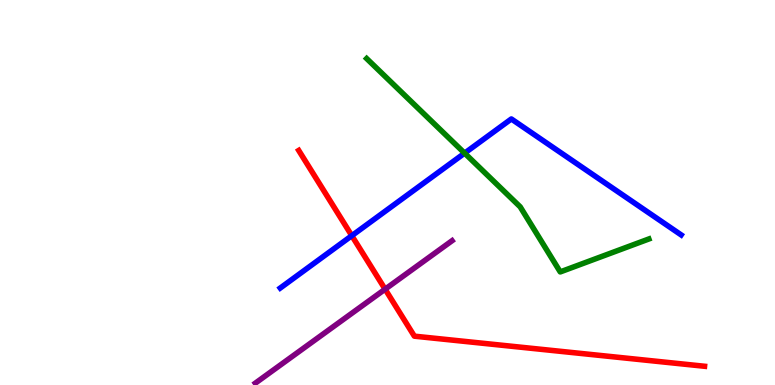[{'lines': ['blue', 'red'], 'intersections': [{'x': 4.54, 'y': 3.88}]}, {'lines': ['green', 'red'], 'intersections': []}, {'lines': ['purple', 'red'], 'intersections': [{'x': 4.97, 'y': 2.49}]}, {'lines': ['blue', 'green'], 'intersections': [{'x': 5.99, 'y': 6.02}]}, {'lines': ['blue', 'purple'], 'intersections': []}, {'lines': ['green', 'purple'], 'intersections': []}]